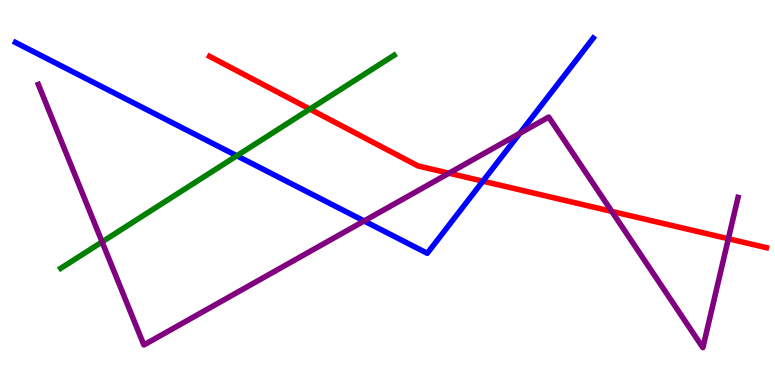[{'lines': ['blue', 'red'], 'intersections': [{'x': 6.23, 'y': 5.29}]}, {'lines': ['green', 'red'], 'intersections': [{'x': 4.0, 'y': 7.17}]}, {'lines': ['purple', 'red'], 'intersections': [{'x': 5.79, 'y': 5.5}, {'x': 7.89, 'y': 4.51}, {'x': 9.4, 'y': 3.8}]}, {'lines': ['blue', 'green'], 'intersections': [{'x': 3.06, 'y': 5.95}]}, {'lines': ['blue', 'purple'], 'intersections': [{'x': 4.7, 'y': 4.26}, {'x': 6.71, 'y': 6.54}]}, {'lines': ['green', 'purple'], 'intersections': [{'x': 1.32, 'y': 3.72}]}]